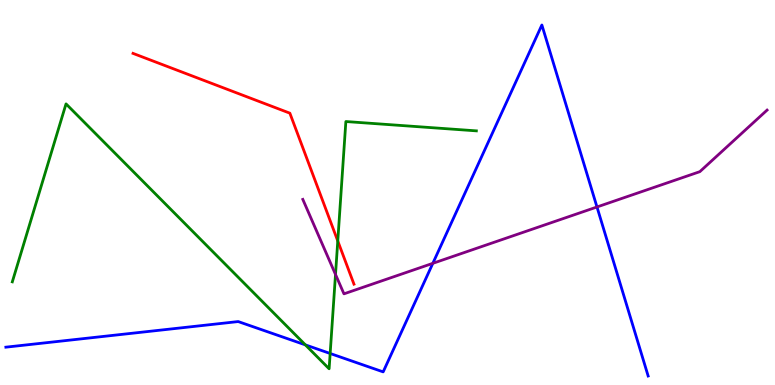[{'lines': ['blue', 'red'], 'intersections': []}, {'lines': ['green', 'red'], 'intersections': [{'x': 4.36, 'y': 3.74}]}, {'lines': ['purple', 'red'], 'intersections': []}, {'lines': ['blue', 'green'], 'intersections': [{'x': 3.94, 'y': 1.04}, {'x': 4.26, 'y': 0.819}]}, {'lines': ['blue', 'purple'], 'intersections': [{'x': 5.58, 'y': 3.16}, {'x': 7.7, 'y': 4.62}]}, {'lines': ['green', 'purple'], 'intersections': [{'x': 4.33, 'y': 2.87}]}]